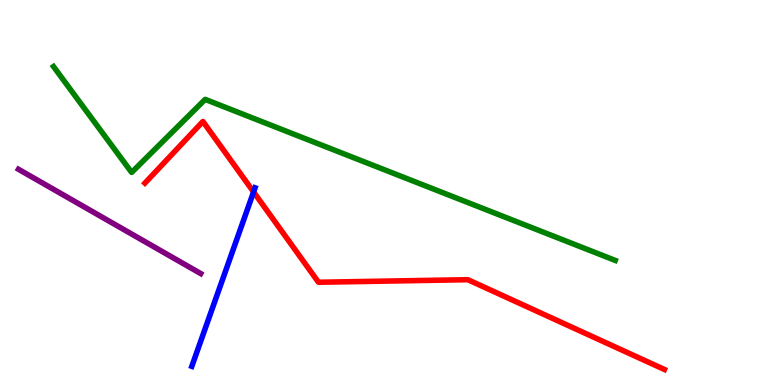[{'lines': ['blue', 'red'], 'intersections': [{'x': 3.27, 'y': 5.01}]}, {'lines': ['green', 'red'], 'intersections': []}, {'lines': ['purple', 'red'], 'intersections': []}, {'lines': ['blue', 'green'], 'intersections': []}, {'lines': ['blue', 'purple'], 'intersections': []}, {'lines': ['green', 'purple'], 'intersections': []}]